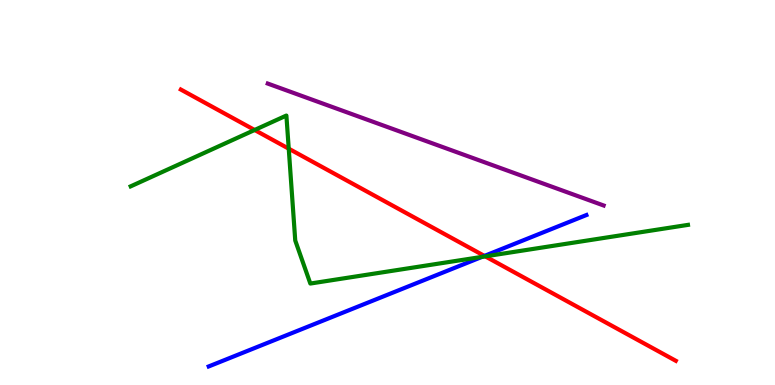[{'lines': ['blue', 'red'], 'intersections': [{'x': 6.25, 'y': 3.35}]}, {'lines': ['green', 'red'], 'intersections': [{'x': 3.29, 'y': 6.62}, {'x': 3.73, 'y': 6.14}, {'x': 6.26, 'y': 3.34}]}, {'lines': ['purple', 'red'], 'intersections': []}, {'lines': ['blue', 'green'], 'intersections': [{'x': 6.22, 'y': 3.33}]}, {'lines': ['blue', 'purple'], 'intersections': []}, {'lines': ['green', 'purple'], 'intersections': []}]